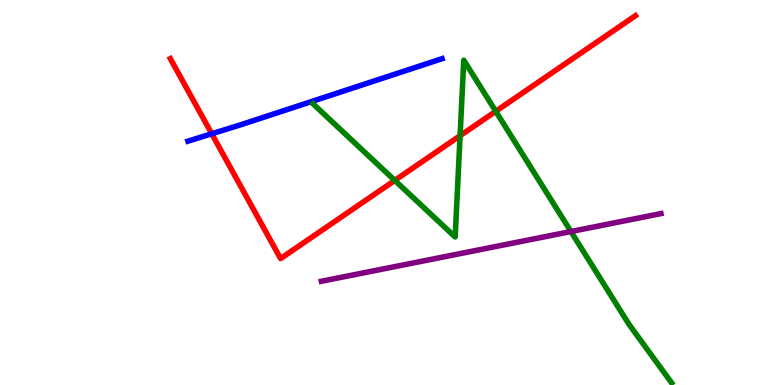[{'lines': ['blue', 'red'], 'intersections': [{'x': 2.73, 'y': 6.53}]}, {'lines': ['green', 'red'], 'intersections': [{'x': 5.09, 'y': 5.31}, {'x': 5.94, 'y': 6.47}, {'x': 6.4, 'y': 7.11}]}, {'lines': ['purple', 'red'], 'intersections': []}, {'lines': ['blue', 'green'], 'intersections': []}, {'lines': ['blue', 'purple'], 'intersections': []}, {'lines': ['green', 'purple'], 'intersections': [{'x': 7.37, 'y': 3.99}]}]